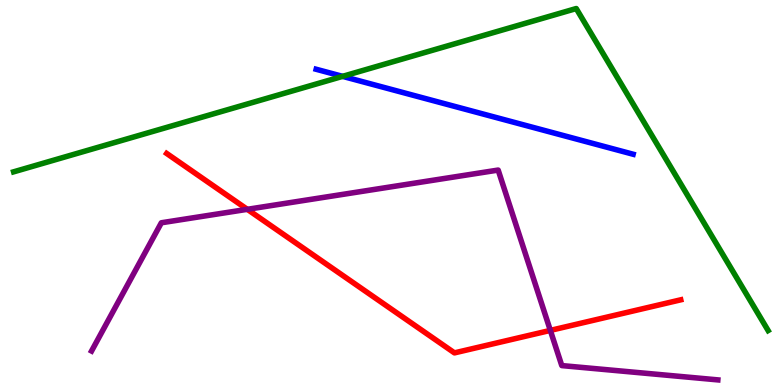[{'lines': ['blue', 'red'], 'intersections': []}, {'lines': ['green', 'red'], 'intersections': []}, {'lines': ['purple', 'red'], 'intersections': [{'x': 3.19, 'y': 4.56}, {'x': 7.1, 'y': 1.42}]}, {'lines': ['blue', 'green'], 'intersections': [{'x': 4.42, 'y': 8.02}]}, {'lines': ['blue', 'purple'], 'intersections': []}, {'lines': ['green', 'purple'], 'intersections': []}]